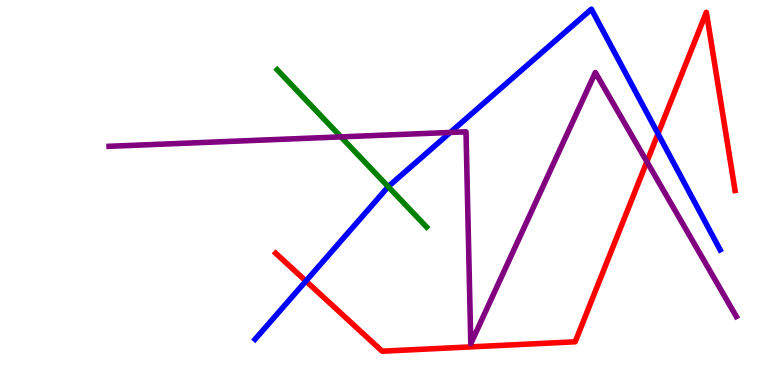[{'lines': ['blue', 'red'], 'intersections': [{'x': 3.95, 'y': 2.7}, {'x': 8.49, 'y': 6.53}]}, {'lines': ['green', 'red'], 'intersections': []}, {'lines': ['purple', 'red'], 'intersections': [{'x': 8.35, 'y': 5.8}]}, {'lines': ['blue', 'green'], 'intersections': [{'x': 5.01, 'y': 5.15}]}, {'lines': ['blue', 'purple'], 'intersections': [{'x': 5.81, 'y': 6.56}]}, {'lines': ['green', 'purple'], 'intersections': [{'x': 4.4, 'y': 6.44}]}]